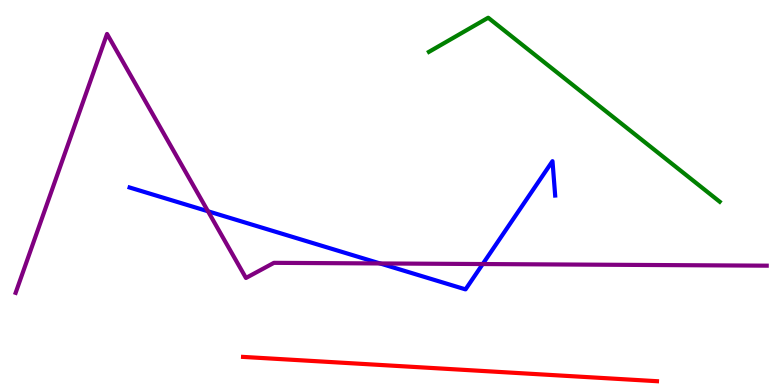[{'lines': ['blue', 'red'], 'intersections': []}, {'lines': ['green', 'red'], 'intersections': []}, {'lines': ['purple', 'red'], 'intersections': []}, {'lines': ['blue', 'green'], 'intersections': []}, {'lines': ['blue', 'purple'], 'intersections': [{'x': 2.68, 'y': 4.51}, {'x': 4.9, 'y': 3.16}, {'x': 6.23, 'y': 3.14}]}, {'lines': ['green', 'purple'], 'intersections': []}]